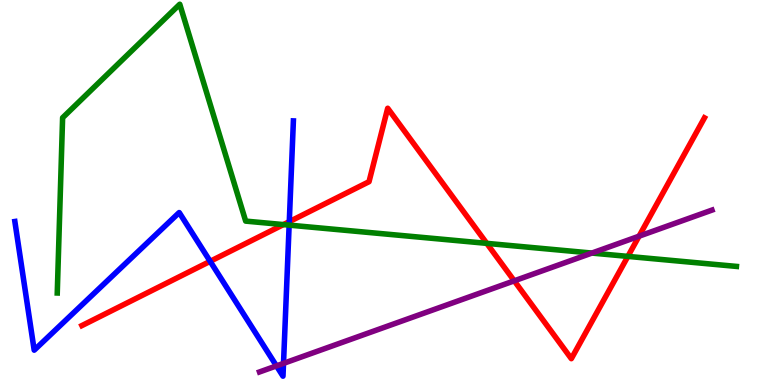[{'lines': ['blue', 'red'], 'intersections': [{'x': 2.71, 'y': 3.21}, {'x': 3.73, 'y': 4.24}]}, {'lines': ['green', 'red'], 'intersections': [{'x': 3.66, 'y': 4.17}, {'x': 6.28, 'y': 3.68}, {'x': 8.1, 'y': 3.34}]}, {'lines': ['purple', 'red'], 'intersections': [{'x': 6.64, 'y': 2.71}, {'x': 8.25, 'y': 3.87}]}, {'lines': ['blue', 'green'], 'intersections': [{'x': 3.73, 'y': 4.15}]}, {'lines': ['blue', 'purple'], 'intersections': [{'x': 3.57, 'y': 0.496}, {'x': 3.66, 'y': 0.562}]}, {'lines': ['green', 'purple'], 'intersections': [{'x': 7.64, 'y': 3.43}]}]